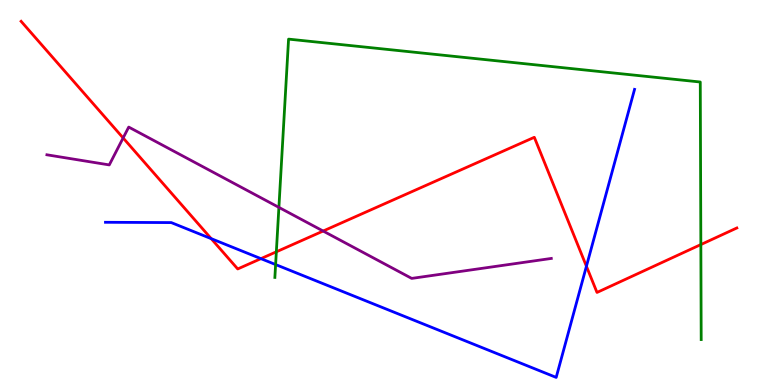[{'lines': ['blue', 'red'], 'intersections': [{'x': 2.73, 'y': 3.8}, {'x': 3.37, 'y': 3.28}, {'x': 7.57, 'y': 3.08}]}, {'lines': ['green', 'red'], 'intersections': [{'x': 3.57, 'y': 3.46}, {'x': 9.04, 'y': 3.65}]}, {'lines': ['purple', 'red'], 'intersections': [{'x': 1.59, 'y': 6.42}, {'x': 4.17, 'y': 4.0}]}, {'lines': ['blue', 'green'], 'intersections': [{'x': 3.56, 'y': 3.13}]}, {'lines': ['blue', 'purple'], 'intersections': []}, {'lines': ['green', 'purple'], 'intersections': [{'x': 3.6, 'y': 4.61}]}]